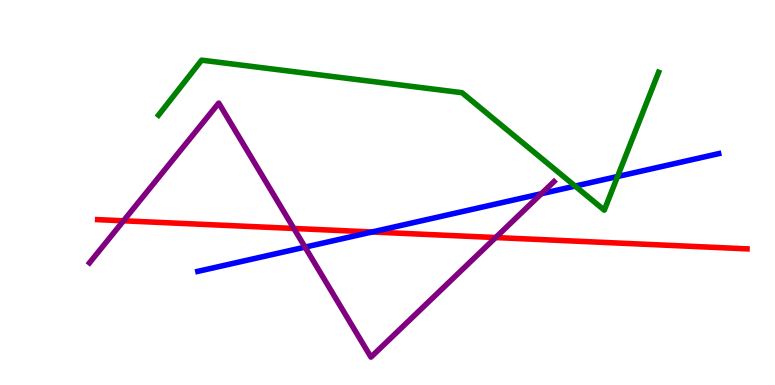[{'lines': ['blue', 'red'], 'intersections': [{'x': 4.8, 'y': 3.97}]}, {'lines': ['green', 'red'], 'intersections': []}, {'lines': ['purple', 'red'], 'intersections': [{'x': 1.59, 'y': 4.27}, {'x': 3.79, 'y': 4.07}, {'x': 6.4, 'y': 3.83}]}, {'lines': ['blue', 'green'], 'intersections': [{'x': 7.42, 'y': 5.17}, {'x': 7.97, 'y': 5.42}]}, {'lines': ['blue', 'purple'], 'intersections': [{'x': 3.94, 'y': 3.58}, {'x': 6.99, 'y': 4.97}]}, {'lines': ['green', 'purple'], 'intersections': []}]